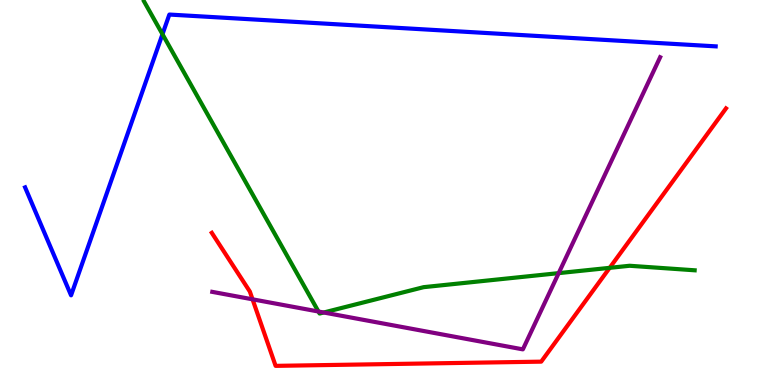[{'lines': ['blue', 'red'], 'intersections': []}, {'lines': ['green', 'red'], 'intersections': [{'x': 7.87, 'y': 3.04}]}, {'lines': ['purple', 'red'], 'intersections': [{'x': 3.26, 'y': 2.23}]}, {'lines': ['blue', 'green'], 'intersections': [{'x': 2.1, 'y': 9.11}]}, {'lines': ['blue', 'purple'], 'intersections': []}, {'lines': ['green', 'purple'], 'intersections': [{'x': 4.11, 'y': 1.91}, {'x': 4.18, 'y': 1.88}, {'x': 7.21, 'y': 2.91}]}]